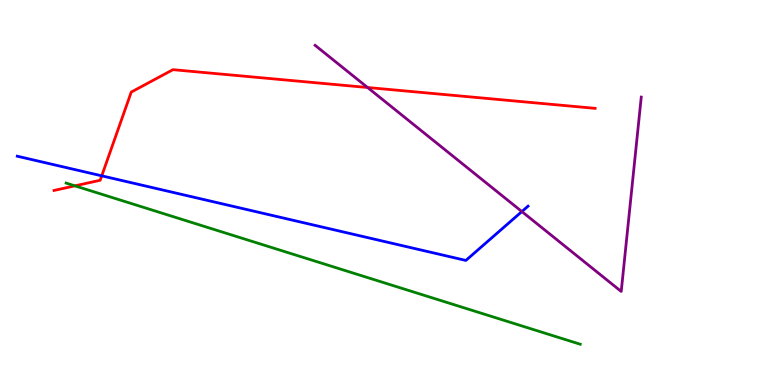[{'lines': ['blue', 'red'], 'intersections': [{'x': 1.31, 'y': 5.43}]}, {'lines': ['green', 'red'], 'intersections': [{'x': 0.967, 'y': 5.17}]}, {'lines': ['purple', 'red'], 'intersections': [{'x': 4.74, 'y': 7.73}]}, {'lines': ['blue', 'green'], 'intersections': []}, {'lines': ['blue', 'purple'], 'intersections': [{'x': 6.73, 'y': 4.5}]}, {'lines': ['green', 'purple'], 'intersections': []}]